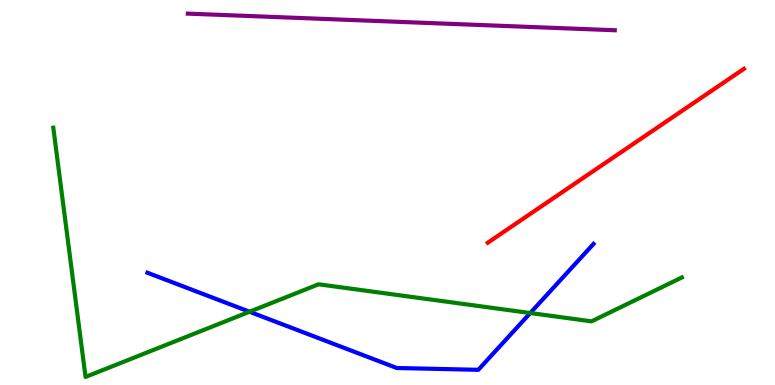[{'lines': ['blue', 'red'], 'intersections': []}, {'lines': ['green', 'red'], 'intersections': []}, {'lines': ['purple', 'red'], 'intersections': []}, {'lines': ['blue', 'green'], 'intersections': [{'x': 3.22, 'y': 1.9}, {'x': 6.84, 'y': 1.87}]}, {'lines': ['blue', 'purple'], 'intersections': []}, {'lines': ['green', 'purple'], 'intersections': []}]